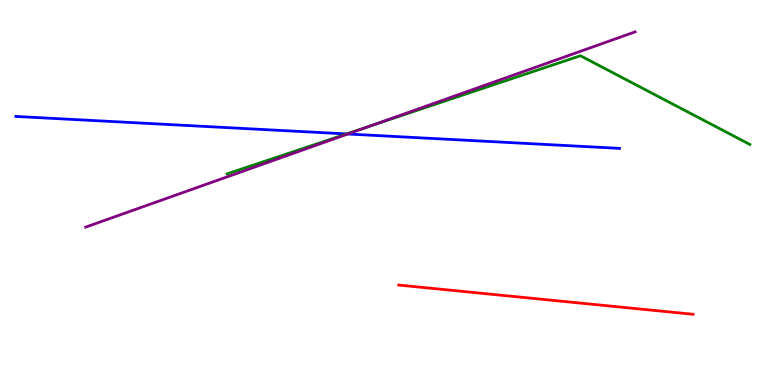[{'lines': ['blue', 'red'], 'intersections': []}, {'lines': ['green', 'red'], 'intersections': []}, {'lines': ['purple', 'red'], 'intersections': []}, {'lines': ['blue', 'green'], 'intersections': [{'x': 4.47, 'y': 6.52}]}, {'lines': ['blue', 'purple'], 'intersections': [{'x': 4.49, 'y': 6.52}]}, {'lines': ['green', 'purple'], 'intersections': [{'x': 4.77, 'y': 6.72}]}]